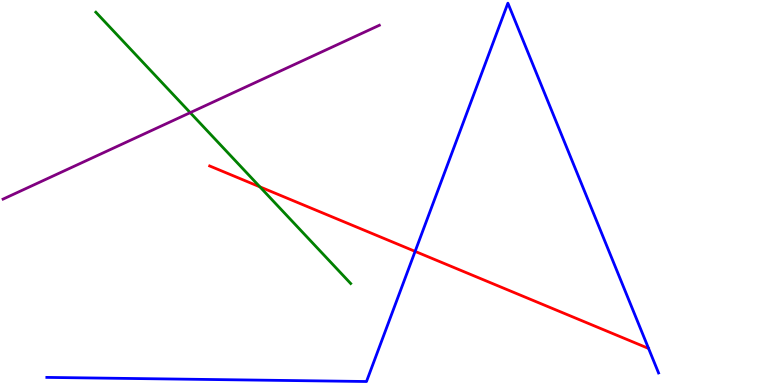[{'lines': ['blue', 'red'], 'intersections': [{'x': 5.36, 'y': 3.47}]}, {'lines': ['green', 'red'], 'intersections': [{'x': 3.35, 'y': 5.15}]}, {'lines': ['purple', 'red'], 'intersections': []}, {'lines': ['blue', 'green'], 'intersections': []}, {'lines': ['blue', 'purple'], 'intersections': []}, {'lines': ['green', 'purple'], 'intersections': [{'x': 2.45, 'y': 7.07}]}]